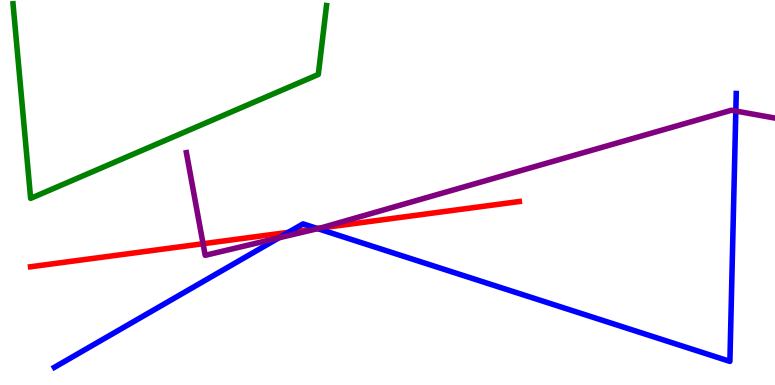[{'lines': ['blue', 'red'], 'intersections': [{'x': 3.72, 'y': 3.97}, {'x': 4.09, 'y': 4.07}]}, {'lines': ['green', 'red'], 'intersections': []}, {'lines': ['purple', 'red'], 'intersections': [{'x': 2.62, 'y': 3.67}, {'x': 4.12, 'y': 4.07}]}, {'lines': ['blue', 'green'], 'intersections': []}, {'lines': ['blue', 'purple'], 'intersections': [{'x': 3.6, 'y': 3.82}, {'x': 4.1, 'y': 4.06}, {'x': 9.49, 'y': 7.12}]}, {'lines': ['green', 'purple'], 'intersections': []}]